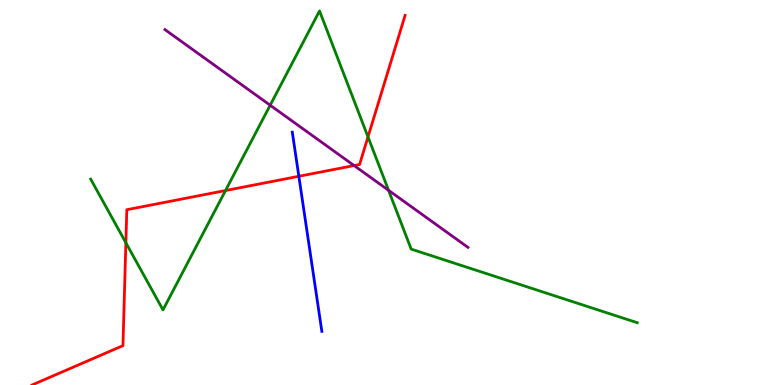[{'lines': ['blue', 'red'], 'intersections': [{'x': 3.86, 'y': 5.42}]}, {'lines': ['green', 'red'], 'intersections': [{'x': 1.62, 'y': 3.69}, {'x': 2.91, 'y': 5.05}, {'x': 4.75, 'y': 6.44}]}, {'lines': ['purple', 'red'], 'intersections': [{'x': 4.57, 'y': 5.7}]}, {'lines': ['blue', 'green'], 'intersections': []}, {'lines': ['blue', 'purple'], 'intersections': []}, {'lines': ['green', 'purple'], 'intersections': [{'x': 3.49, 'y': 7.27}, {'x': 5.01, 'y': 5.06}]}]